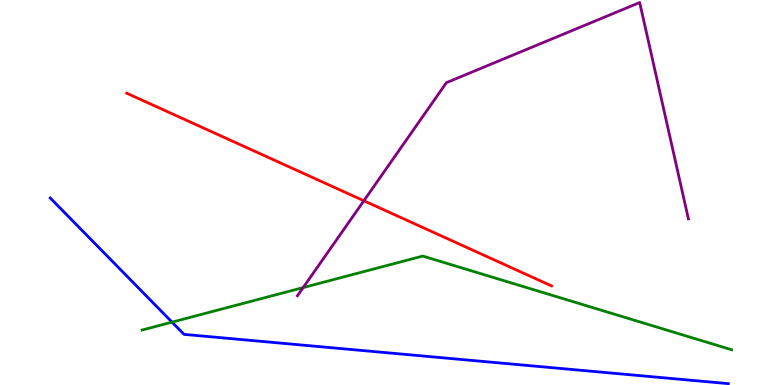[{'lines': ['blue', 'red'], 'intersections': []}, {'lines': ['green', 'red'], 'intersections': []}, {'lines': ['purple', 'red'], 'intersections': [{'x': 4.69, 'y': 4.79}]}, {'lines': ['blue', 'green'], 'intersections': [{'x': 2.22, 'y': 1.63}]}, {'lines': ['blue', 'purple'], 'intersections': []}, {'lines': ['green', 'purple'], 'intersections': [{'x': 3.91, 'y': 2.53}]}]